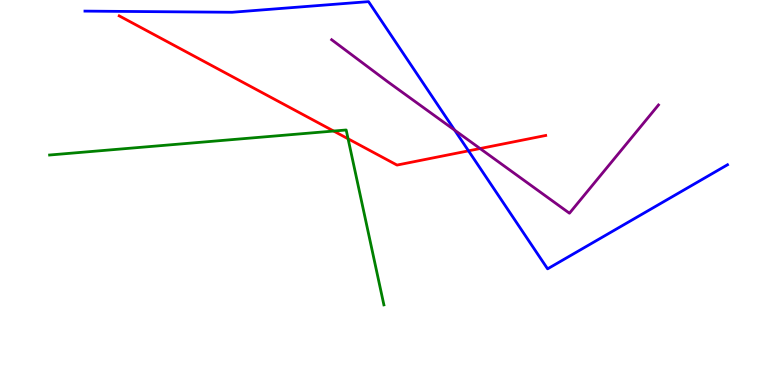[{'lines': ['blue', 'red'], 'intersections': [{'x': 6.05, 'y': 6.08}]}, {'lines': ['green', 'red'], 'intersections': [{'x': 4.31, 'y': 6.6}, {'x': 4.49, 'y': 6.4}]}, {'lines': ['purple', 'red'], 'intersections': [{'x': 6.19, 'y': 6.14}]}, {'lines': ['blue', 'green'], 'intersections': []}, {'lines': ['blue', 'purple'], 'intersections': [{'x': 5.87, 'y': 6.62}]}, {'lines': ['green', 'purple'], 'intersections': []}]